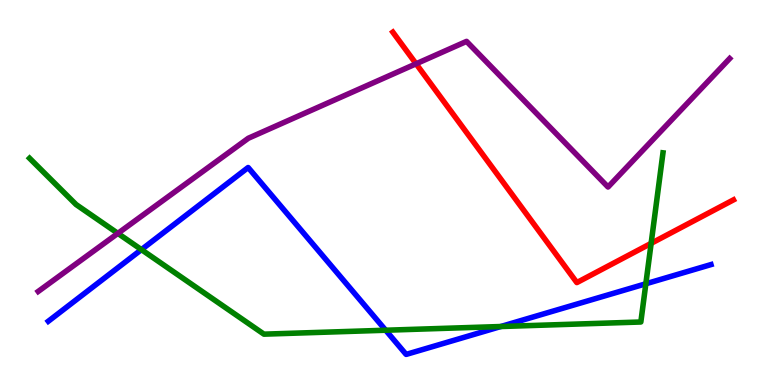[{'lines': ['blue', 'red'], 'intersections': []}, {'lines': ['green', 'red'], 'intersections': [{'x': 8.4, 'y': 3.68}]}, {'lines': ['purple', 'red'], 'intersections': [{'x': 5.37, 'y': 8.34}]}, {'lines': ['blue', 'green'], 'intersections': [{'x': 1.82, 'y': 3.52}, {'x': 4.98, 'y': 1.42}, {'x': 6.46, 'y': 1.52}, {'x': 8.33, 'y': 2.63}]}, {'lines': ['blue', 'purple'], 'intersections': []}, {'lines': ['green', 'purple'], 'intersections': [{'x': 1.52, 'y': 3.94}]}]